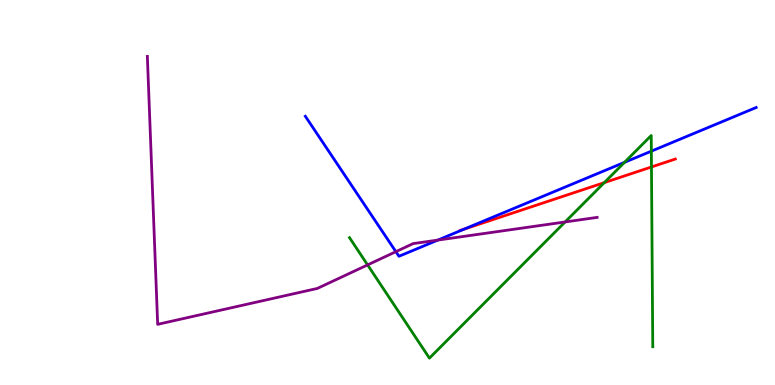[{'lines': ['blue', 'red'], 'intersections': [{'x': 5.98, 'y': 4.04}]}, {'lines': ['green', 'red'], 'intersections': [{'x': 7.8, 'y': 5.26}, {'x': 8.41, 'y': 5.66}]}, {'lines': ['purple', 'red'], 'intersections': []}, {'lines': ['blue', 'green'], 'intersections': [{'x': 8.06, 'y': 5.78}, {'x': 8.4, 'y': 6.07}]}, {'lines': ['blue', 'purple'], 'intersections': [{'x': 5.11, 'y': 3.46}, {'x': 5.65, 'y': 3.76}]}, {'lines': ['green', 'purple'], 'intersections': [{'x': 4.74, 'y': 3.12}, {'x': 7.29, 'y': 4.23}]}]